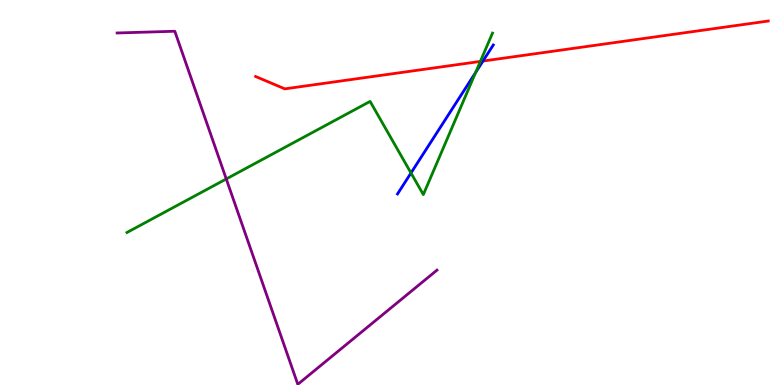[{'lines': ['blue', 'red'], 'intersections': [{'x': 6.23, 'y': 8.41}]}, {'lines': ['green', 'red'], 'intersections': [{'x': 6.2, 'y': 8.4}]}, {'lines': ['purple', 'red'], 'intersections': []}, {'lines': ['blue', 'green'], 'intersections': [{'x': 5.3, 'y': 5.51}, {'x': 6.14, 'y': 8.12}]}, {'lines': ['blue', 'purple'], 'intersections': []}, {'lines': ['green', 'purple'], 'intersections': [{'x': 2.92, 'y': 5.35}]}]